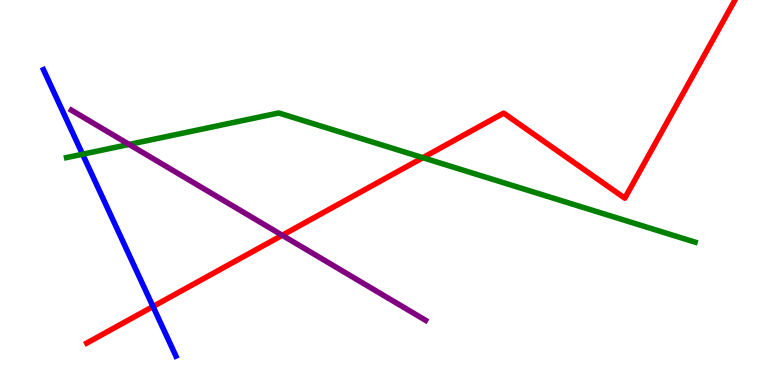[{'lines': ['blue', 'red'], 'intersections': [{'x': 1.97, 'y': 2.04}]}, {'lines': ['green', 'red'], 'intersections': [{'x': 5.46, 'y': 5.9}]}, {'lines': ['purple', 'red'], 'intersections': [{'x': 3.64, 'y': 3.89}]}, {'lines': ['blue', 'green'], 'intersections': [{'x': 1.07, 'y': 5.99}]}, {'lines': ['blue', 'purple'], 'intersections': []}, {'lines': ['green', 'purple'], 'intersections': [{'x': 1.67, 'y': 6.25}]}]